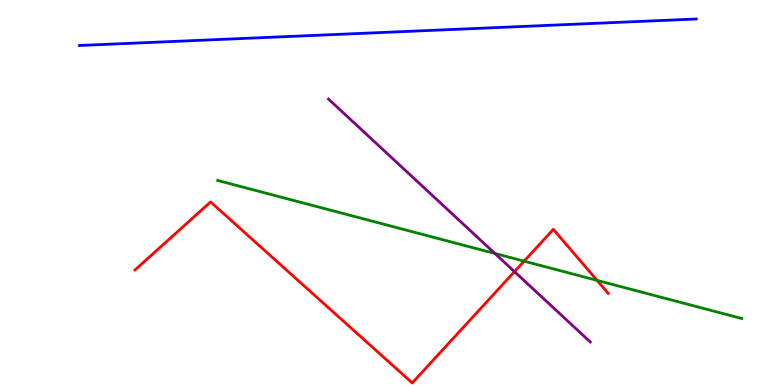[{'lines': ['blue', 'red'], 'intersections': []}, {'lines': ['green', 'red'], 'intersections': [{'x': 6.76, 'y': 3.22}, {'x': 7.7, 'y': 2.72}]}, {'lines': ['purple', 'red'], 'intersections': [{'x': 6.64, 'y': 2.94}]}, {'lines': ['blue', 'green'], 'intersections': []}, {'lines': ['blue', 'purple'], 'intersections': []}, {'lines': ['green', 'purple'], 'intersections': [{'x': 6.39, 'y': 3.42}]}]